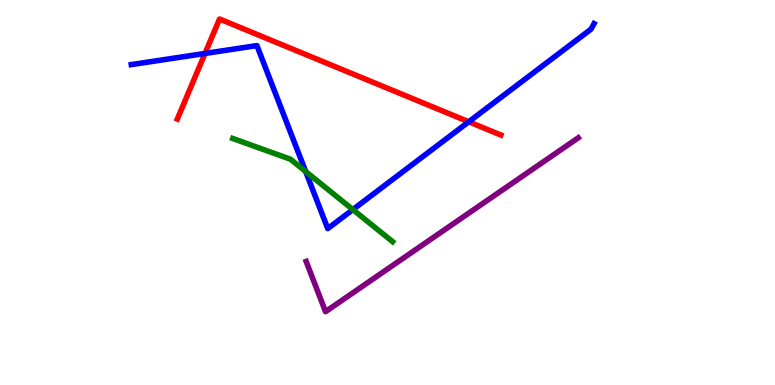[{'lines': ['blue', 'red'], 'intersections': [{'x': 2.65, 'y': 8.61}, {'x': 6.05, 'y': 6.84}]}, {'lines': ['green', 'red'], 'intersections': []}, {'lines': ['purple', 'red'], 'intersections': []}, {'lines': ['blue', 'green'], 'intersections': [{'x': 3.94, 'y': 5.55}, {'x': 4.55, 'y': 4.56}]}, {'lines': ['blue', 'purple'], 'intersections': []}, {'lines': ['green', 'purple'], 'intersections': []}]